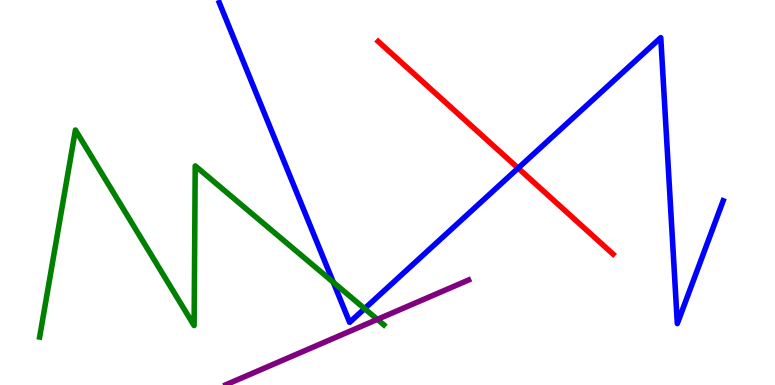[{'lines': ['blue', 'red'], 'intersections': [{'x': 6.69, 'y': 5.63}]}, {'lines': ['green', 'red'], 'intersections': []}, {'lines': ['purple', 'red'], 'intersections': []}, {'lines': ['blue', 'green'], 'intersections': [{'x': 4.3, 'y': 2.67}, {'x': 4.7, 'y': 1.98}]}, {'lines': ['blue', 'purple'], 'intersections': []}, {'lines': ['green', 'purple'], 'intersections': [{'x': 4.87, 'y': 1.7}]}]